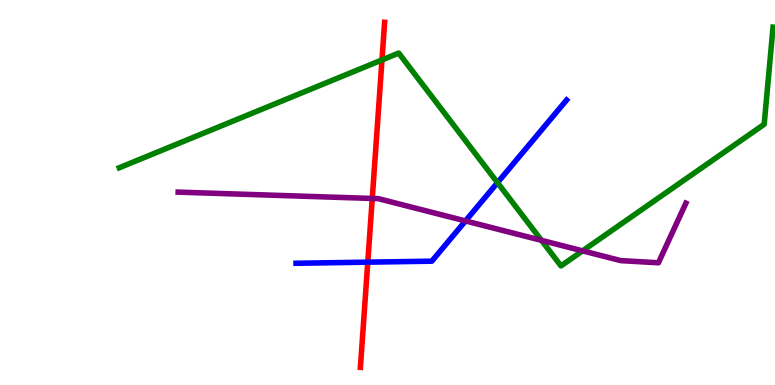[{'lines': ['blue', 'red'], 'intersections': [{'x': 4.75, 'y': 3.19}]}, {'lines': ['green', 'red'], 'intersections': [{'x': 4.93, 'y': 8.44}]}, {'lines': ['purple', 'red'], 'intersections': [{'x': 4.8, 'y': 4.85}]}, {'lines': ['blue', 'green'], 'intersections': [{'x': 6.42, 'y': 5.26}]}, {'lines': ['blue', 'purple'], 'intersections': [{'x': 6.01, 'y': 4.26}]}, {'lines': ['green', 'purple'], 'intersections': [{'x': 6.99, 'y': 3.76}, {'x': 7.52, 'y': 3.48}]}]